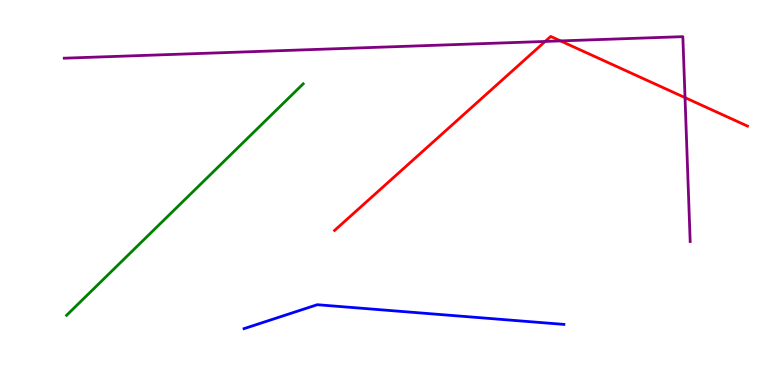[{'lines': ['blue', 'red'], 'intersections': []}, {'lines': ['green', 'red'], 'intersections': []}, {'lines': ['purple', 'red'], 'intersections': [{'x': 7.03, 'y': 8.92}, {'x': 7.23, 'y': 8.94}, {'x': 8.84, 'y': 7.46}]}, {'lines': ['blue', 'green'], 'intersections': []}, {'lines': ['blue', 'purple'], 'intersections': []}, {'lines': ['green', 'purple'], 'intersections': []}]